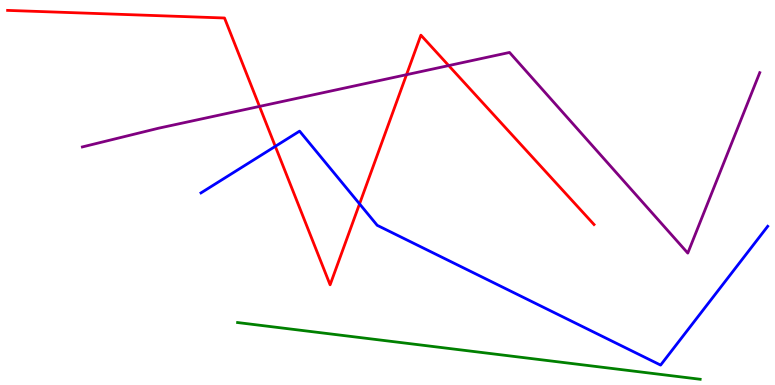[{'lines': ['blue', 'red'], 'intersections': [{'x': 3.55, 'y': 6.2}, {'x': 4.64, 'y': 4.7}]}, {'lines': ['green', 'red'], 'intersections': []}, {'lines': ['purple', 'red'], 'intersections': [{'x': 3.35, 'y': 7.24}, {'x': 5.25, 'y': 8.06}, {'x': 5.79, 'y': 8.3}]}, {'lines': ['blue', 'green'], 'intersections': []}, {'lines': ['blue', 'purple'], 'intersections': []}, {'lines': ['green', 'purple'], 'intersections': []}]